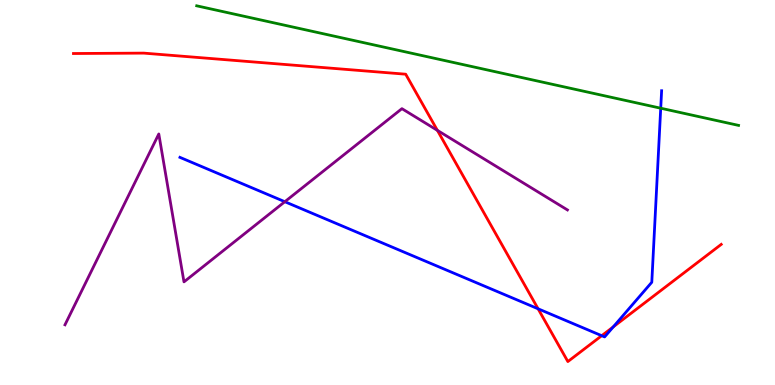[{'lines': ['blue', 'red'], 'intersections': [{'x': 6.94, 'y': 1.98}, {'x': 7.76, 'y': 1.28}, {'x': 7.91, 'y': 1.51}]}, {'lines': ['green', 'red'], 'intersections': []}, {'lines': ['purple', 'red'], 'intersections': [{'x': 5.64, 'y': 6.61}]}, {'lines': ['blue', 'green'], 'intersections': [{'x': 8.53, 'y': 7.19}]}, {'lines': ['blue', 'purple'], 'intersections': [{'x': 3.68, 'y': 4.76}]}, {'lines': ['green', 'purple'], 'intersections': []}]